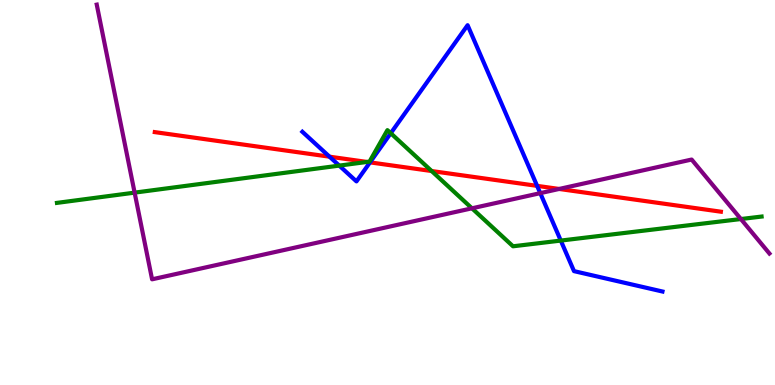[{'lines': ['blue', 'red'], 'intersections': [{'x': 4.25, 'y': 5.93}, {'x': 4.77, 'y': 5.78}, {'x': 6.93, 'y': 5.17}]}, {'lines': ['green', 'red'], 'intersections': [{'x': 4.74, 'y': 5.79}, {'x': 5.57, 'y': 5.56}]}, {'lines': ['purple', 'red'], 'intersections': [{'x': 7.21, 'y': 5.09}]}, {'lines': ['blue', 'green'], 'intersections': [{'x': 4.38, 'y': 5.7}, {'x': 5.04, 'y': 6.54}, {'x': 7.24, 'y': 3.75}]}, {'lines': ['blue', 'purple'], 'intersections': [{'x': 6.97, 'y': 4.98}]}, {'lines': ['green', 'purple'], 'intersections': [{'x': 1.74, 'y': 5.0}, {'x': 6.09, 'y': 4.59}, {'x': 9.56, 'y': 4.31}]}]